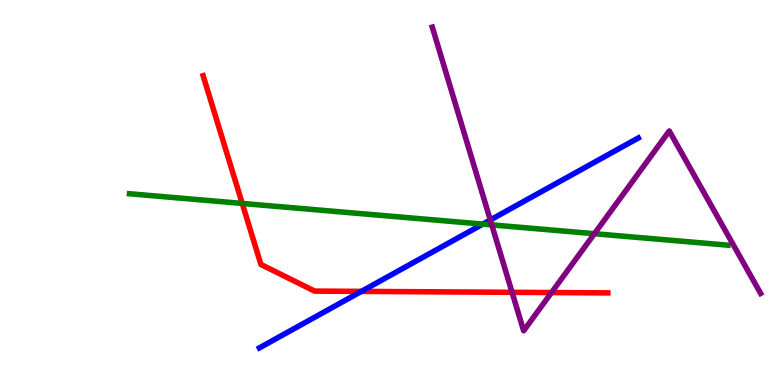[{'lines': ['blue', 'red'], 'intersections': [{'x': 4.66, 'y': 2.43}]}, {'lines': ['green', 'red'], 'intersections': [{'x': 3.13, 'y': 4.72}]}, {'lines': ['purple', 'red'], 'intersections': [{'x': 6.61, 'y': 2.41}, {'x': 7.12, 'y': 2.4}]}, {'lines': ['blue', 'green'], 'intersections': [{'x': 6.23, 'y': 4.18}]}, {'lines': ['blue', 'purple'], 'intersections': [{'x': 6.33, 'y': 4.29}]}, {'lines': ['green', 'purple'], 'intersections': [{'x': 6.35, 'y': 4.16}, {'x': 7.67, 'y': 3.93}]}]